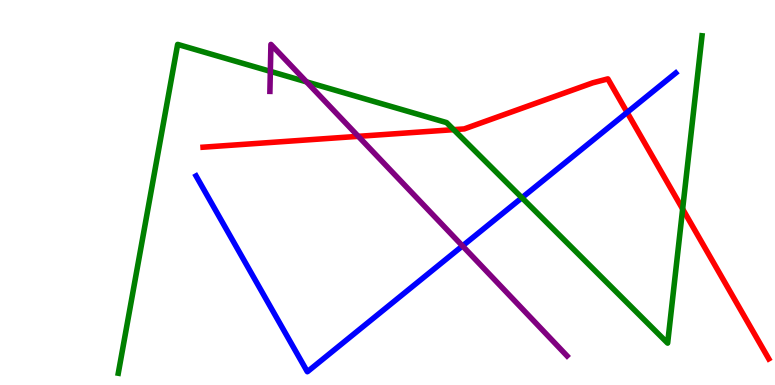[{'lines': ['blue', 'red'], 'intersections': [{'x': 8.09, 'y': 7.08}]}, {'lines': ['green', 'red'], 'intersections': [{'x': 5.85, 'y': 6.63}, {'x': 8.81, 'y': 4.57}]}, {'lines': ['purple', 'red'], 'intersections': [{'x': 4.62, 'y': 6.46}]}, {'lines': ['blue', 'green'], 'intersections': [{'x': 6.73, 'y': 4.86}]}, {'lines': ['blue', 'purple'], 'intersections': [{'x': 5.97, 'y': 3.61}]}, {'lines': ['green', 'purple'], 'intersections': [{'x': 3.49, 'y': 8.15}, {'x': 3.96, 'y': 7.87}]}]